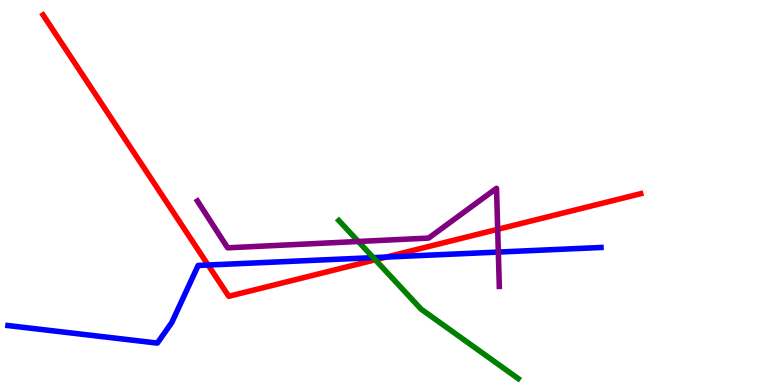[{'lines': ['blue', 'red'], 'intersections': [{'x': 2.69, 'y': 3.12}, {'x': 4.98, 'y': 3.32}]}, {'lines': ['green', 'red'], 'intersections': [{'x': 4.84, 'y': 3.25}]}, {'lines': ['purple', 'red'], 'intersections': [{'x': 6.42, 'y': 4.04}]}, {'lines': ['blue', 'green'], 'intersections': [{'x': 4.82, 'y': 3.31}]}, {'lines': ['blue', 'purple'], 'intersections': [{'x': 6.43, 'y': 3.45}]}, {'lines': ['green', 'purple'], 'intersections': [{'x': 4.62, 'y': 3.73}]}]